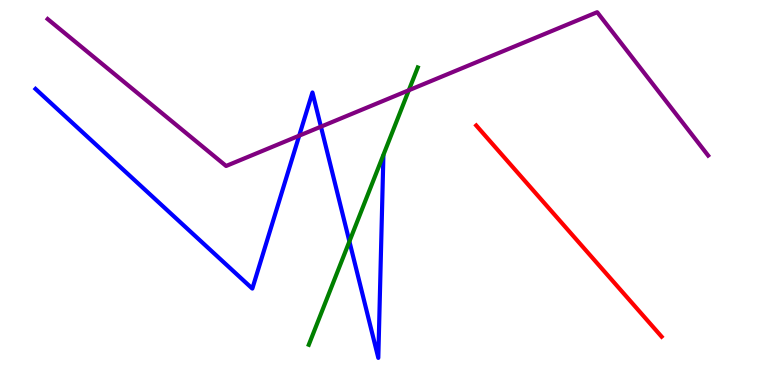[{'lines': ['blue', 'red'], 'intersections': []}, {'lines': ['green', 'red'], 'intersections': []}, {'lines': ['purple', 'red'], 'intersections': []}, {'lines': ['blue', 'green'], 'intersections': [{'x': 4.51, 'y': 3.73}]}, {'lines': ['blue', 'purple'], 'intersections': [{'x': 3.86, 'y': 6.48}, {'x': 4.14, 'y': 6.71}]}, {'lines': ['green', 'purple'], 'intersections': [{'x': 5.28, 'y': 7.66}]}]